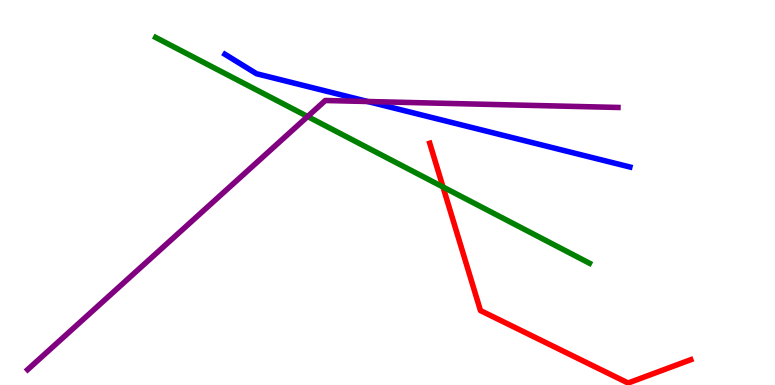[{'lines': ['blue', 'red'], 'intersections': []}, {'lines': ['green', 'red'], 'intersections': [{'x': 5.72, 'y': 5.14}]}, {'lines': ['purple', 'red'], 'intersections': []}, {'lines': ['blue', 'green'], 'intersections': []}, {'lines': ['blue', 'purple'], 'intersections': [{'x': 4.74, 'y': 7.36}]}, {'lines': ['green', 'purple'], 'intersections': [{'x': 3.97, 'y': 6.97}]}]